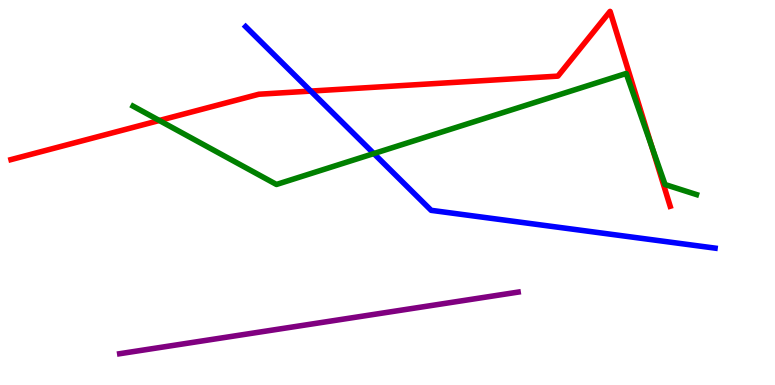[{'lines': ['blue', 'red'], 'intersections': [{'x': 4.01, 'y': 7.63}]}, {'lines': ['green', 'red'], 'intersections': [{'x': 2.06, 'y': 6.87}, {'x': 8.41, 'y': 6.19}]}, {'lines': ['purple', 'red'], 'intersections': []}, {'lines': ['blue', 'green'], 'intersections': [{'x': 4.82, 'y': 6.01}]}, {'lines': ['blue', 'purple'], 'intersections': []}, {'lines': ['green', 'purple'], 'intersections': []}]